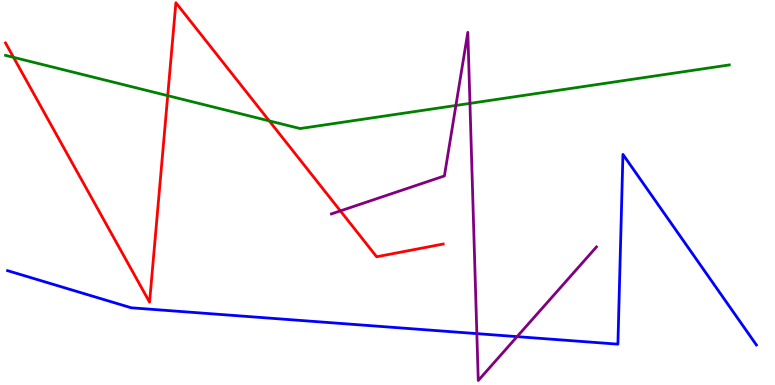[{'lines': ['blue', 'red'], 'intersections': []}, {'lines': ['green', 'red'], 'intersections': [{'x': 0.174, 'y': 8.51}, {'x': 2.16, 'y': 7.52}, {'x': 3.47, 'y': 6.86}]}, {'lines': ['purple', 'red'], 'intersections': [{'x': 4.39, 'y': 4.52}]}, {'lines': ['blue', 'green'], 'intersections': []}, {'lines': ['blue', 'purple'], 'intersections': [{'x': 6.15, 'y': 1.33}, {'x': 6.67, 'y': 1.26}]}, {'lines': ['green', 'purple'], 'intersections': [{'x': 5.88, 'y': 7.26}, {'x': 6.06, 'y': 7.31}]}]